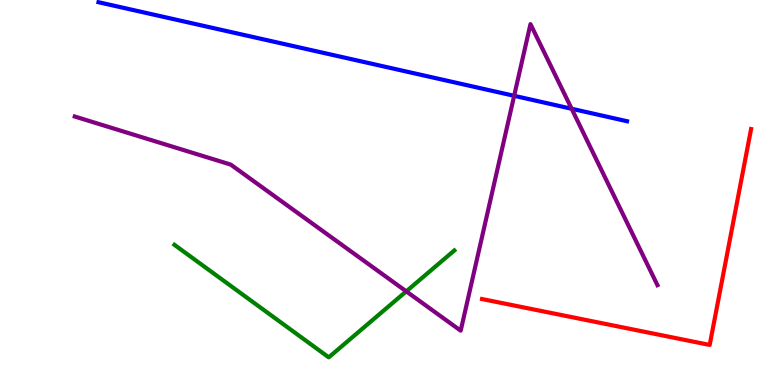[{'lines': ['blue', 'red'], 'intersections': []}, {'lines': ['green', 'red'], 'intersections': []}, {'lines': ['purple', 'red'], 'intersections': []}, {'lines': ['blue', 'green'], 'intersections': []}, {'lines': ['blue', 'purple'], 'intersections': [{'x': 6.63, 'y': 7.51}, {'x': 7.38, 'y': 7.18}]}, {'lines': ['green', 'purple'], 'intersections': [{'x': 5.24, 'y': 2.43}]}]